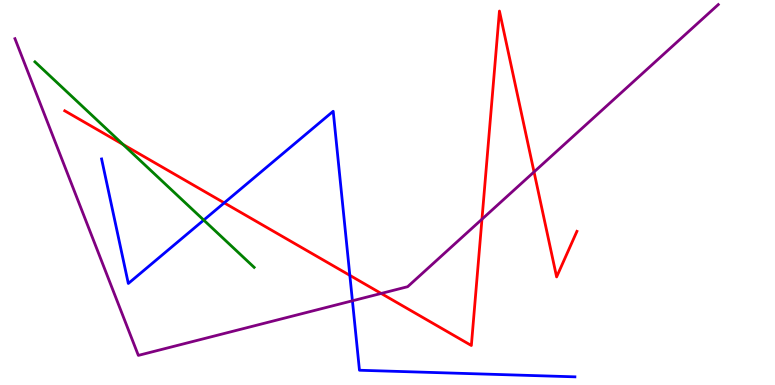[{'lines': ['blue', 'red'], 'intersections': [{'x': 2.89, 'y': 4.73}, {'x': 4.51, 'y': 2.85}]}, {'lines': ['green', 'red'], 'intersections': [{'x': 1.59, 'y': 6.25}]}, {'lines': ['purple', 'red'], 'intersections': [{'x': 4.92, 'y': 2.38}, {'x': 6.22, 'y': 4.31}, {'x': 6.89, 'y': 5.53}]}, {'lines': ['blue', 'green'], 'intersections': [{'x': 2.63, 'y': 4.28}]}, {'lines': ['blue', 'purple'], 'intersections': [{'x': 4.55, 'y': 2.19}]}, {'lines': ['green', 'purple'], 'intersections': []}]